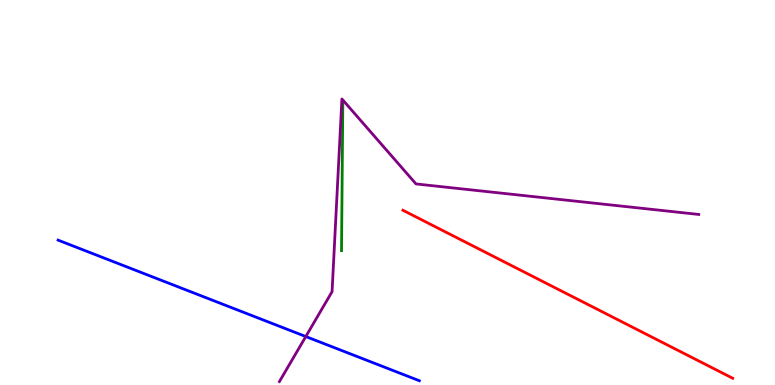[{'lines': ['blue', 'red'], 'intersections': []}, {'lines': ['green', 'red'], 'intersections': []}, {'lines': ['purple', 'red'], 'intersections': []}, {'lines': ['blue', 'green'], 'intersections': []}, {'lines': ['blue', 'purple'], 'intersections': [{'x': 3.95, 'y': 1.26}]}, {'lines': ['green', 'purple'], 'intersections': []}]